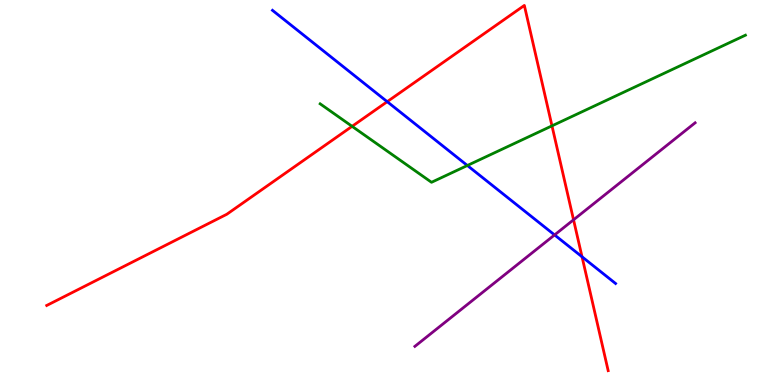[{'lines': ['blue', 'red'], 'intersections': [{'x': 5.0, 'y': 7.36}, {'x': 7.51, 'y': 3.33}]}, {'lines': ['green', 'red'], 'intersections': [{'x': 4.54, 'y': 6.72}, {'x': 7.12, 'y': 6.73}]}, {'lines': ['purple', 'red'], 'intersections': [{'x': 7.4, 'y': 4.29}]}, {'lines': ['blue', 'green'], 'intersections': [{'x': 6.03, 'y': 5.7}]}, {'lines': ['blue', 'purple'], 'intersections': [{'x': 7.16, 'y': 3.9}]}, {'lines': ['green', 'purple'], 'intersections': []}]